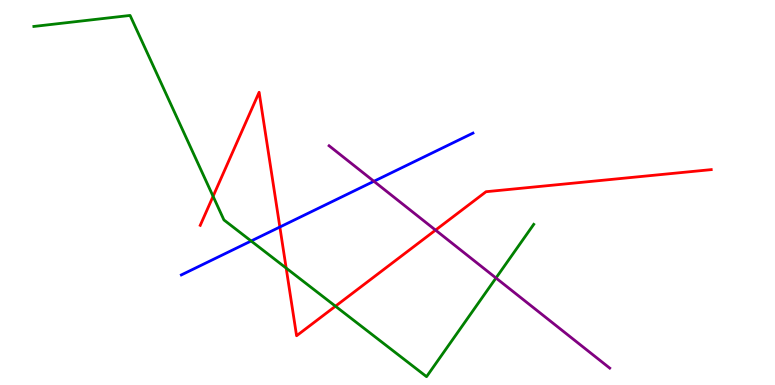[{'lines': ['blue', 'red'], 'intersections': [{'x': 3.61, 'y': 4.1}]}, {'lines': ['green', 'red'], 'intersections': [{'x': 2.75, 'y': 4.9}, {'x': 3.69, 'y': 3.04}, {'x': 4.33, 'y': 2.05}]}, {'lines': ['purple', 'red'], 'intersections': [{'x': 5.62, 'y': 4.02}]}, {'lines': ['blue', 'green'], 'intersections': [{'x': 3.24, 'y': 3.74}]}, {'lines': ['blue', 'purple'], 'intersections': [{'x': 4.82, 'y': 5.29}]}, {'lines': ['green', 'purple'], 'intersections': [{'x': 6.4, 'y': 2.78}]}]